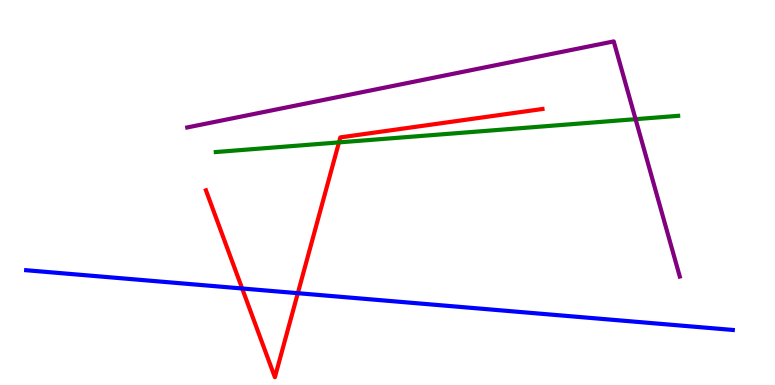[{'lines': ['blue', 'red'], 'intersections': [{'x': 3.12, 'y': 2.51}, {'x': 3.84, 'y': 2.38}]}, {'lines': ['green', 'red'], 'intersections': [{'x': 4.37, 'y': 6.3}]}, {'lines': ['purple', 'red'], 'intersections': []}, {'lines': ['blue', 'green'], 'intersections': []}, {'lines': ['blue', 'purple'], 'intersections': []}, {'lines': ['green', 'purple'], 'intersections': [{'x': 8.2, 'y': 6.9}]}]